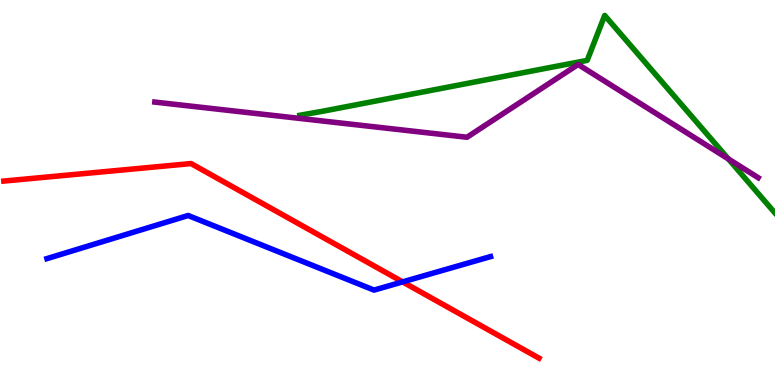[{'lines': ['blue', 'red'], 'intersections': [{'x': 5.2, 'y': 2.68}]}, {'lines': ['green', 'red'], 'intersections': []}, {'lines': ['purple', 'red'], 'intersections': []}, {'lines': ['blue', 'green'], 'intersections': []}, {'lines': ['blue', 'purple'], 'intersections': []}, {'lines': ['green', 'purple'], 'intersections': [{'x': 9.4, 'y': 5.87}]}]